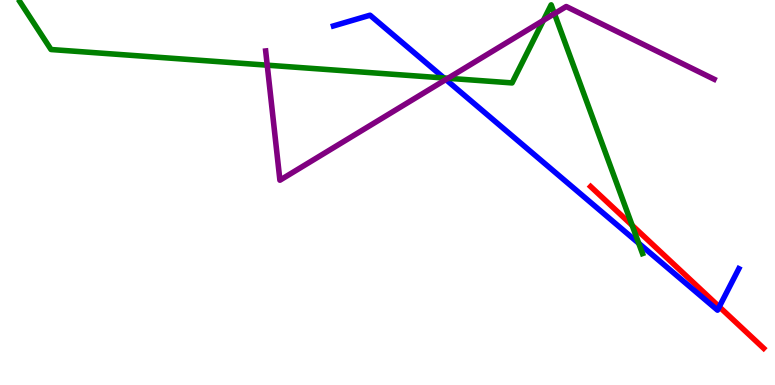[{'lines': ['blue', 'red'], 'intersections': [{'x': 9.28, 'y': 2.03}]}, {'lines': ['green', 'red'], 'intersections': [{'x': 8.16, 'y': 4.15}]}, {'lines': ['purple', 'red'], 'intersections': []}, {'lines': ['blue', 'green'], 'intersections': [{'x': 5.73, 'y': 7.97}, {'x': 8.24, 'y': 3.68}]}, {'lines': ['blue', 'purple'], 'intersections': [{'x': 5.75, 'y': 7.93}]}, {'lines': ['green', 'purple'], 'intersections': [{'x': 3.45, 'y': 8.31}, {'x': 5.78, 'y': 7.97}, {'x': 7.01, 'y': 9.47}, {'x': 7.15, 'y': 9.64}]}]